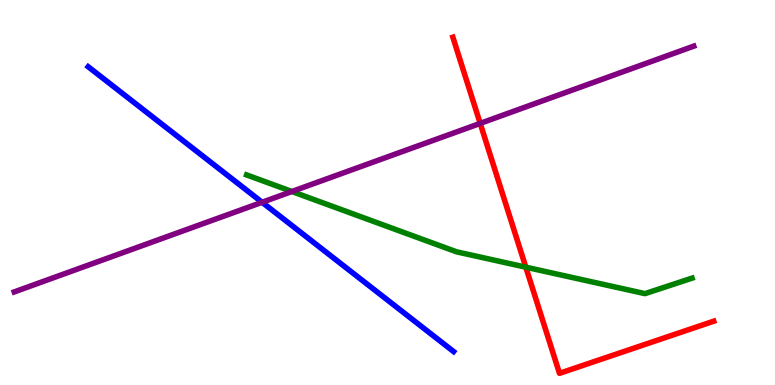[{'lines': ['blue', 'red'], 'intersections': []}, {'lines': ['green', 'red'], 'intersections': [{'x': 6.78, 'y': 3.06}]}, {'lines': ['purple', 'red'], 'intersections': [{'x': 6.2, 'y': 6.8}]}, {'lines': ['blue', 'green'], 'intersections': []}, {'lines': ['blue', 'purple'], 'intersections': [{'x': 3.38, 'y': 4.75}]}, {'lines': ['green', 'purple'], 'intersections': [{'x': 3.77, 'y': 5.03}]}]